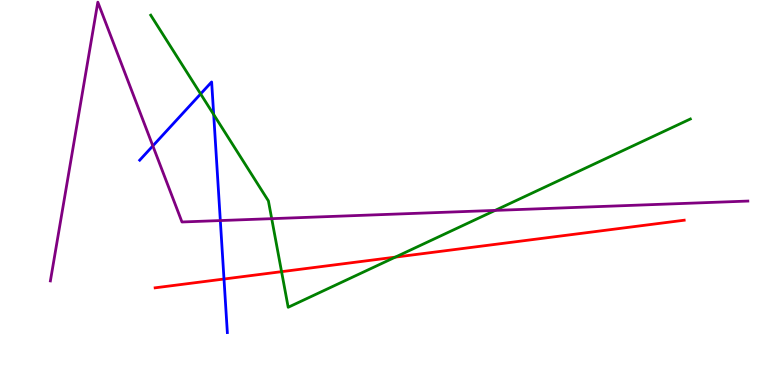[{'lines': ['blue', 'red'], 'intersections': [{'x': 2.89, 'y': 2.75}]}, {'lines': ['green', 'red'], 'intersections': [{'x': 3.63, 'y': 2.94}, {'x': 5.1, 'y': 3.32}]}, {'lines': ['purple', 'red'], 'intersections': []}, {'lines': ['blue', 'green'], 'intersections': [{'x': 2.59, 'y': 7.56}, {'x': 2.76, 'y': 7.03}]}, {'lines': ['blue', 'purple'], 'intersections': [{'x': 1.97, 'y': 6.21}, {'x': 2.84, 'y': 4.27}]}, {'lines': ['green', 'purple'], 'intersections': [{'x': 3.51, 'y': 4.32}, {'x': 6.39, 'y': 4.53}]}]